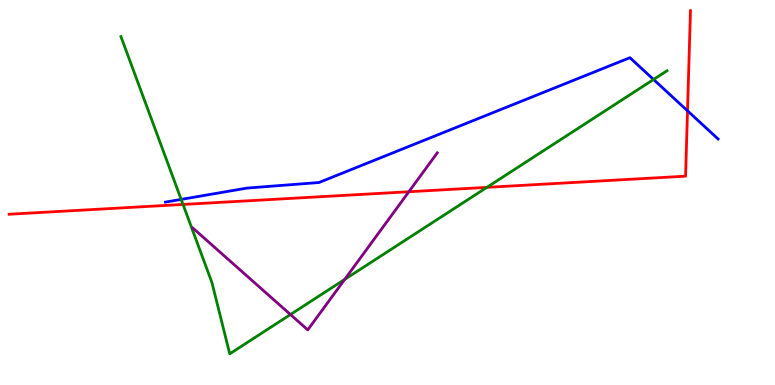[{'lines': ['blue', 'red'], 'intersections': [{'x': 8.87, 'y': 7.12}]}, {'lines': ['green', 'red'], 'intersections': [{'x': 2.36, 'y': 4.69}, {'x': 6.28, 'y': 5.13}]}, {'lines': ['purple', 'red'], 'intersections': [{'x': 5.28, 'y': 5.02}]}, {'lines': ['blue', 'green'], 'intersections': [{'x': 2.34, 'y': 4.82}, {'x': 8.43, 'y': 7.94}]}, {'lines': ['blue', 'purple'], 'intersections': []}, {'lines': ['green', 'purple'], 'intersections': [{'x': 3.75, 'y': 1.83}, {'x': 4.45, 'y': 2.74}]}]